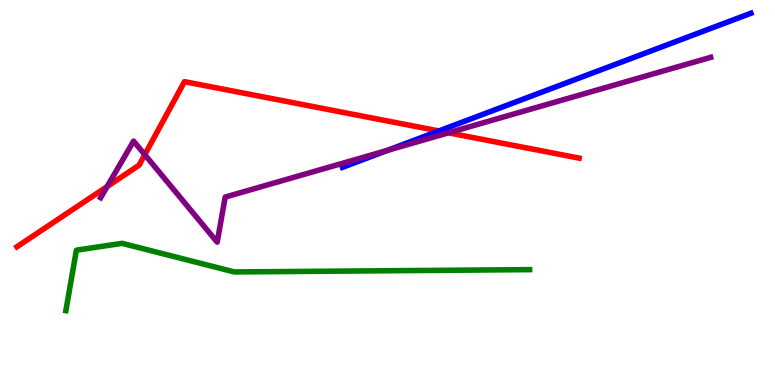[{'lines': ['blue', 'red'], 'intersections': [{'x': 5.66, 'y': 6.6}]}, {'lines': ['green', 'red'], 'intersections': []}, {'lines': ['purple', 'red'], 'intersections': [{'x': 1.38, 'y': 5.15}, {'x': 1.87, 'y': 5.98}, {'x': 5.79, 'y': 6.55}]}, {'lines': ['blue', 'green'], 'intersections': []}, {'lines': ['blue', 'purple'], 'intersections': [{'x': 5.0, 'y': 6.09}]}, {'lines': ['green', 'purple'], 'intersections': []}]